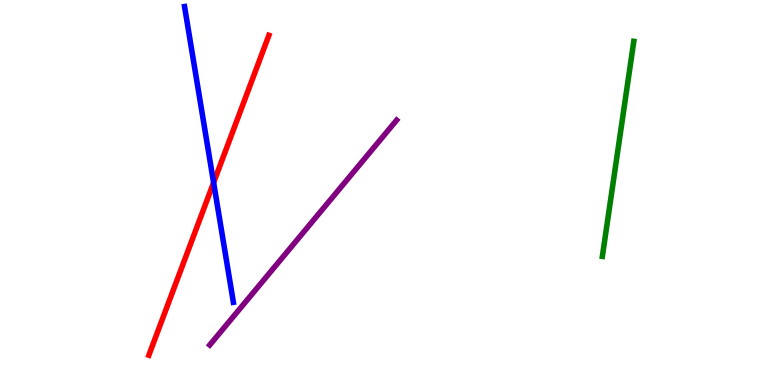[{'lines': ['blue', 'red'], 'intersections': [{'x': 2.76, 'y': 5.26}]}, {'lines': ['green', 'red'], 'intersections': []}, {'lines': ['purple', 'red'], 'intersections': []}, {'lines': ['blue', 'green'], 'intersections': []}, {'lines': ['blue', 'purple'], 'intersections': []}, {'lines': ['green', 'purple'], 'intersections': []}]